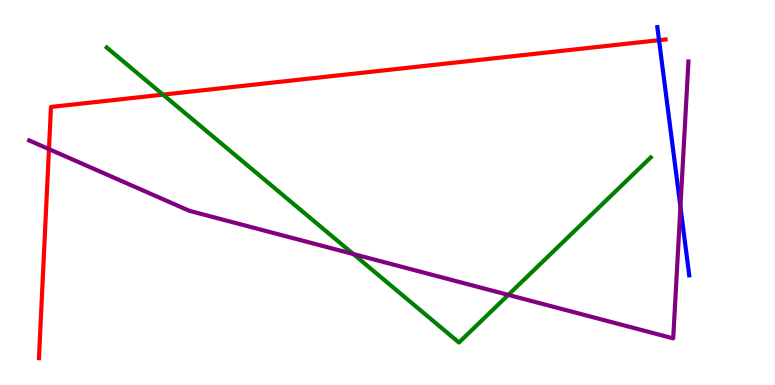[{'lines': ['blue', 'red'], 'intersections': [{'x': 8.5, 'y': 8.96}]}, {'lines': ['green', 'red'], 'intersections': [{'x': 2.1, 'y': 7.54}]}, {'lines': ['purple', 'red'], 'intersections': [{'x': 0.632, 'y': 6.13}]}, {'lines': ['blue', 'green'], 'intersections': []}, {'lines': ['blue', 'purple'], 'intersections': [{'x': 8.78, 'y': 4.63}]}, {'lines': ['green', 'purple'], 'intersections': [{'x': 4.56, 'y': 3.4}, {'x': 6.56, 'y': 2.34}]}]